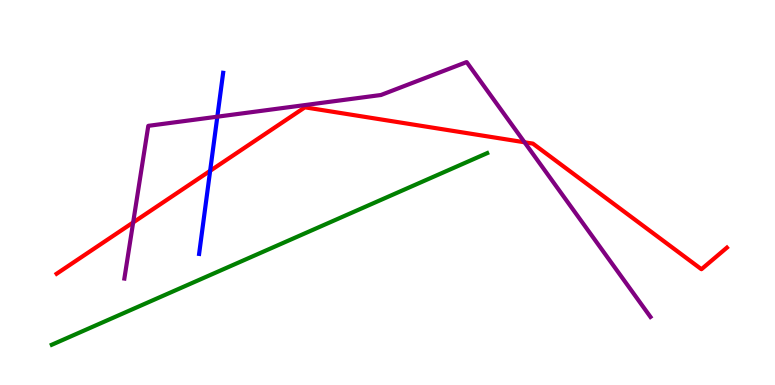[{'lines': ['blue', 'red'], 'intersections': [{'x': 2.71, 'y': 5.56}]}, {'lines': ['green', 'red'], 'intersections': []}, {'lines': ['purple', 'red'], 'intersections': [{'x': 1.72, 'y': 4.22}, {'x': 6.77, 'y': 6.3}]}, {'lines': ['blue', 'green'], 'intersections': []}, {'lines': ['blue', 'purple'], 'intersections': [{'x': 2.8, 'y': 6.97}]}, {'lines': ['green', 'purple'], 'intersections': []}]